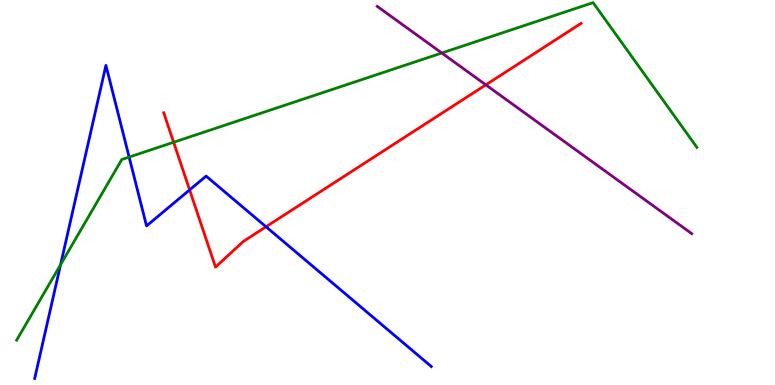[{'lines': ['blue', 'red'], 'intersections': [{'x': 2.45, 'y': 5.07}, {'x': 3.43, 'y': 4.11}]}, {'lines': ['green', 'red'], 'intersections': [{'x': 2.24, 'y': 6.31}]}, {'lines': ['purple', 'red'], 'intersections': [{'x': 6.27, 'y': 7.8}]}, {'lines': ['blue', 'green'], 'intersections': [{'x': 0.782, 'y': 3.12}, {'x': 1.67, 'y': 5.92}]}, {'lines': ['blue', 'purple'], 'intersections': []}, {'lines': ['green', 'purple'], 'intersections': [{'x': 5.7, 'y': 8.62}]}]